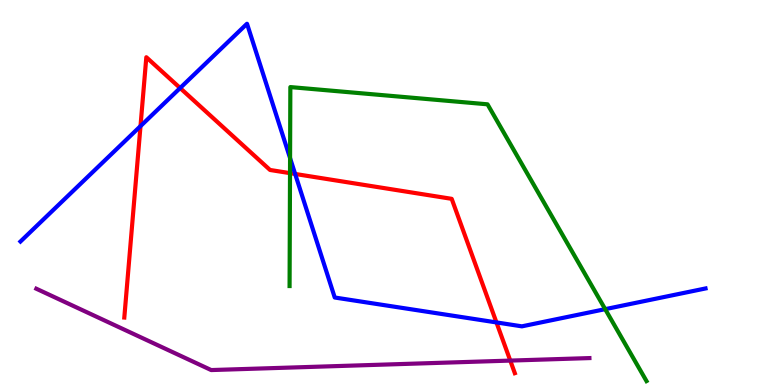[{'lines': ['blue', 'red'], 'intersections': [{'x': 1.81, 'y': 6.72}, {'x': 2.32, 'y': 7.71}, {'x': 3.81, 'y': 5.48}, {'x': 6.41, 'y': 1.63}]}, {'lines': ['green', 'red'], 'intersections': [{'x': 3.74, 'y': 5.5}]}, {'lines': ['purple', 'red'], 'intersections': [{'x': 6.58, 'y': 0.634}]}, {'lines': ['blue', 'green'], 'intersections': [{'x': 3.74, 'y': 5.89}, {'x': 7.81, 'y': 1.97}]}, {'lines': ['blue', 'purple'], 'intersections': []}, {'lines': ['green', 'purple'], 'intersections': []}]